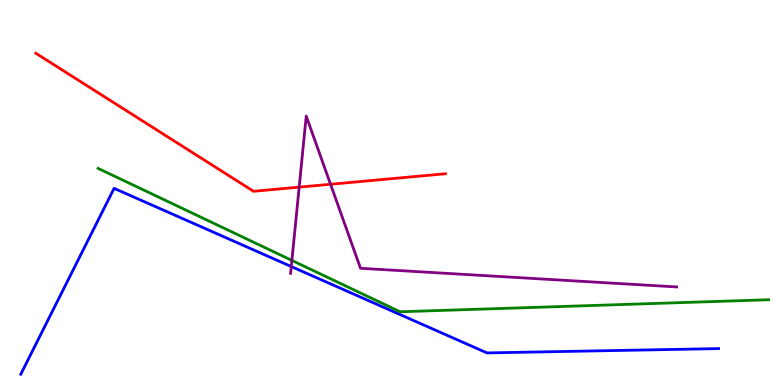[{'lines': ['blue', 'red'], 'intersections': []}, {'lines': ['green', 'red'], 'intersections': []}, {'lines': ['purple', 'red'], 'intersections': [{'x': 3.86, 'y': 5.14}, {'x': 4.27, 'y': 5.21}]}, {'lines': ['blue', 'green'], 'intersections': []}, {'lines': ['blue', 'purple'], 'intersections': [{'x': 3.76, 'y': 3.08}]}, {'lines': ['green', 'purple'], 'intersections': [{'x': 3.77, 'y': 3.24}]}]